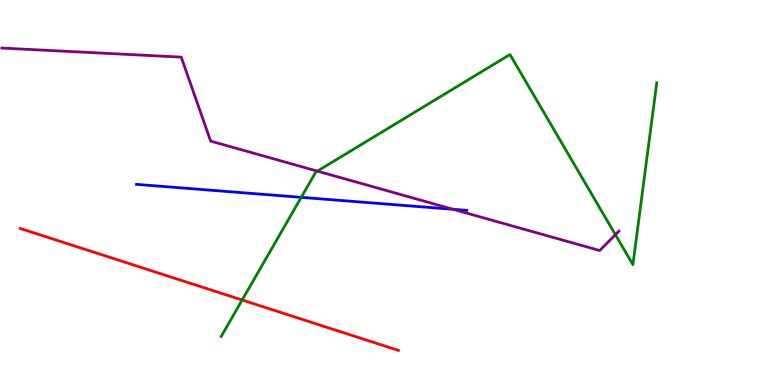[{'lines': ['blue', 'red'], 'intersections': []}, {'lines': ['green', 'red'], 'intersections': [{'x': 3.12, 'y': 2.21}]}, {'lines': ['purple', 'red'], 'intersections': []}, {'lines': ['blue', 'green'], 'intersections': [{'x': 3.89, 'y': 4.87}]}, {'lines': ['blue', 'purple'], 'intersections': [{'x': 5.85, 'y': 4.56}]}, {'lines': ['green', 'purple'], 'intersections': [{'x': 4.1, 'y': 5.56}, {'x': 7.94, 'y': 3.9}]}]